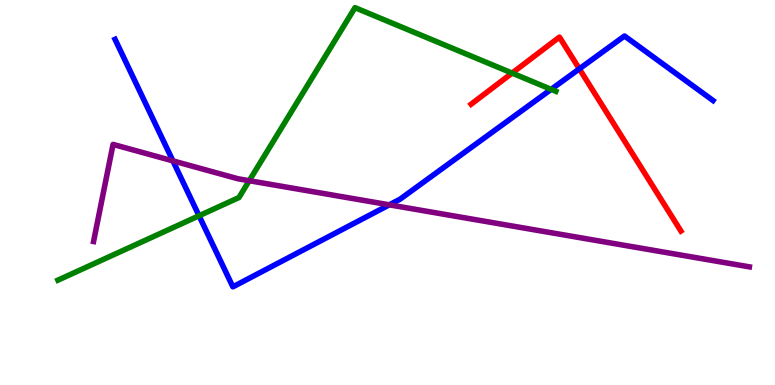[{'lines': ['blue', 'red'], 'intersections': [{'x': 7.48, 'y': 8.21}]}, {'lines': ['green', 'red'], 'intersections': [{'x': 6.61, 'y': 8.1}]}, {'lines': ['purple', 'red'], 'intersections': []}, {'lines': ['blue', 'green'], 'intersections': [{'x': 2.57, 'y': 4.4}, {'x': 7.11, 'y': 7.68}]}, {'lines': ['blue', 'purple'], 'intersections': [{'x': 2.23, 'y': 5.82}, {'x': 5.02, 'y': 4.68}]}, {'lines': ['green', 'purple'], 'intersections': [{'x': 3.22, 'y': 5.31}]}]